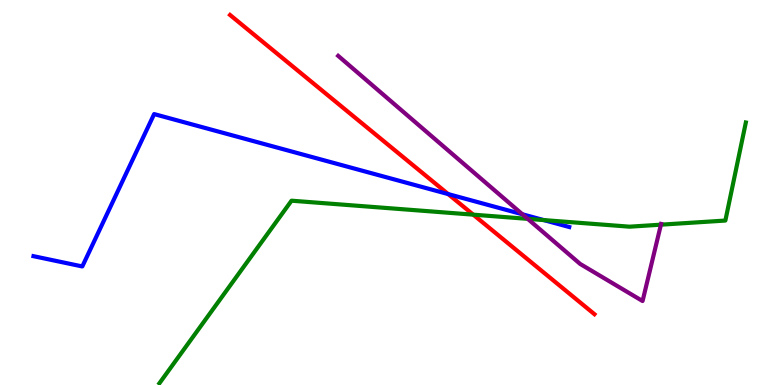[{'lines': ['blue', 'red'], 'intersections': [{'x': 5.78, 'y': 4.96}]}, {'lines': ['green', 'red'], 'intersections': [{'x': 6.11, 'y': 4.42}]}, {'lines': ['purple', 'red'], 'intersections': []}, {'lines': ['blue', 'green'], 'intersections': [{'x': 7.02, 'y': 4.28}]}, {'lines': ['blue', 'purple'], 'intersections': [{'x': 6.74, 'y': 4.43}]}, {'lines': ['green', 'purple'], 'intersections': [{'x': 6.81, 'y': 4.32}, {'x': 8.53, 'y': 4.16}]}]